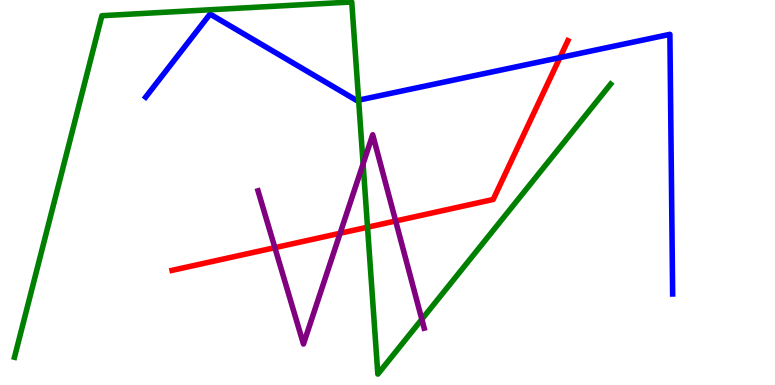[{'lines': ['blue', 'red'], 'intersections': [{'x': 7.22, 'y': 8.5}]}, {'lines': ['green', 'red'], 'intersections': [{'x': 4.74, 'y': 4.1}]}, {'lines': ['purple', 'red'], 'intersections': [{'x': 3.55, 'y': 3.57}, {'x': 4.39, 'y': 3.94}, {'x': 5.11, 'y': 4.26}]}, {'lines': ['blue', 'green'], 'intersections': [{'x': 4.63, 'y': 7.4}]}, {'lines': ['blue', 'purple'], 'intersections': []}, {'lines': ['green', 'purple'], 'intersections': [{'x': 4.69, 'y': 5.74}, {'x': 5.44, 'y': 1.71}]}]